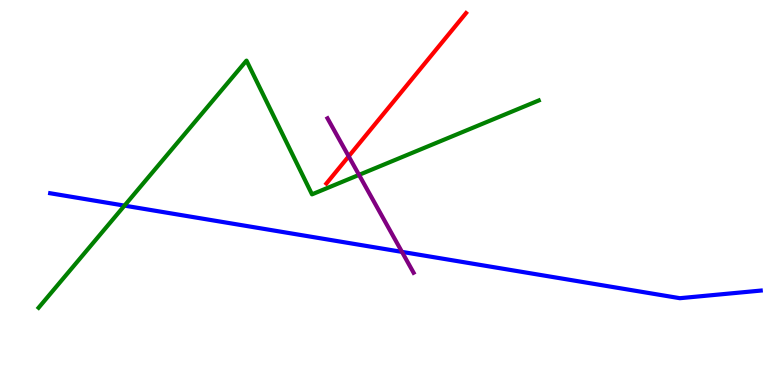[{'lines': ['blue', 'red'], 'intersections': []}, {'lines': ['green', 'red'], 'intersections': []}, {'lines': ['purple', 'red'], 'intersections': [{'x': 4.5, 'y': 5.94}]}, {'lines': ['blue', 'green'], 'intersections': [{'x': 1.61, 'y': 4.66}]}, {'lines': ['blue', 'purple'], 'intersections': [{'x': 5.19, 'y': 3.46}]}, {'lines': ['green', 'purple'], 'intersections': [{'x': 4.63, 'y': 5.46}]}]